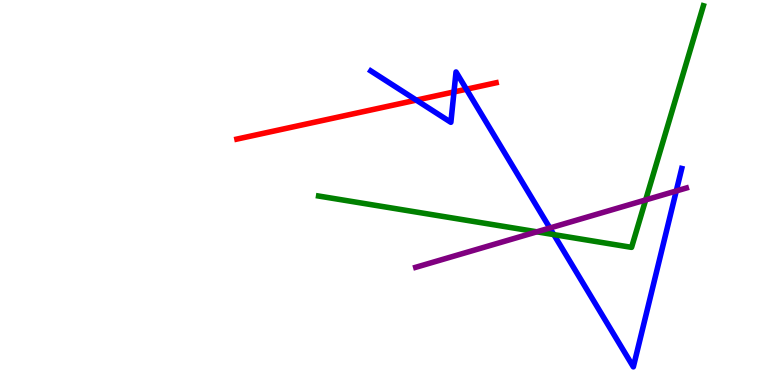[{'lines': ['blue', 'red'], 'intersections': [{'x': 5.37, 'y': 7.4}, {'x': 5.86, 'y': 7.61}, {'x': 6.02, 'y': 7.68}]}, {'lines': ['green', 'red'], 'intersections': []}, {'lines': ['purple', 'red'], 'intersections': []}, {'lines': ['blue', 'green'], 'intersections': [{'x': 7.15, 'y': 3.91}]}, {'lines': ['blue', 'purple'], 'intersections': [{'x': 7.09, 'y': 4.08}, {'x': 8.73, 'y': 5.04}]}, {'lines': ['green', 'purple'], 'intersections': [{'x': 6.93, 'y': 3.98}, {'x': 8.33, 'y': 4.81}]}]